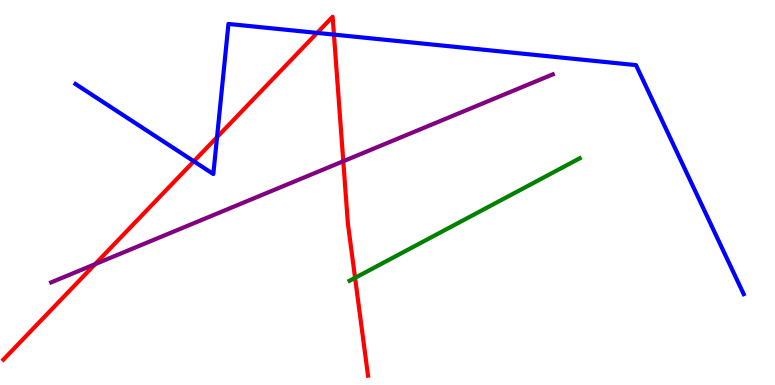[{'lines': ['blue', 'red'], 'intersections': [{'x': 2.5, 'y': 5.81}, {'x': 2.8, 'y': 6.44}, {'x': 4.09, 'y': 9.15}, {'x': 4.31, 'y': 9.1}]}, {'lines': ['green', 'red'], 'intersections': [{'x': 4.58, 'y': 2.78}]}, {'lines': ['purple', 'red'], 'intersections': [{'x': 1.23, 'y': 3.14}, {'x': 4.43, 'y': 5.81}]}, {'lines': ['blue', 'green'], 'intersections': []}, {'lines': ['blue', 'purple'], 'intersections': []}, {'lines': ['green', 'purple'], 'intersections': []}]